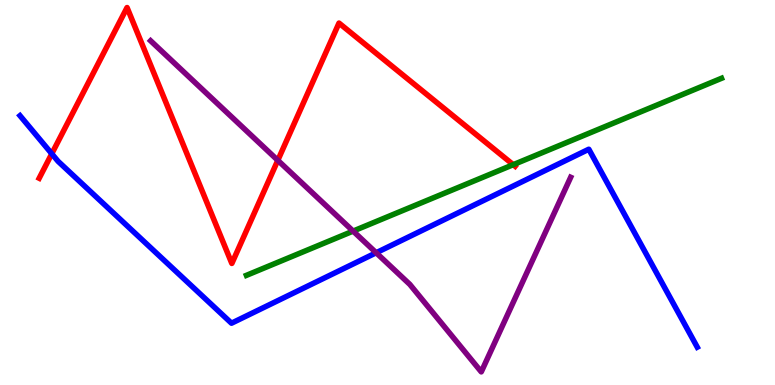[{'lines': ['blue', 'red'], 'intersections': [{'x': 0.668, 'y': 6.01}]}, {'lines': ['green', 'red'], 'intersections': [{'x': 6.62, 'y': 5.72}]}, {'lines': ['purple', 'red'], 'intersections': [{'x': 3.58, 'y': 5.84}]}, {'lines': ['blue', 'green'], 'intersections': []}, {'lines': ['blue', 'purple'], 'intersections': [{'x': 4.85, 'y': 3.43}]}, {'lines': ['green', 'purple'], 'intersections': [{'x': 4.56, 'y': 4.0}]}]